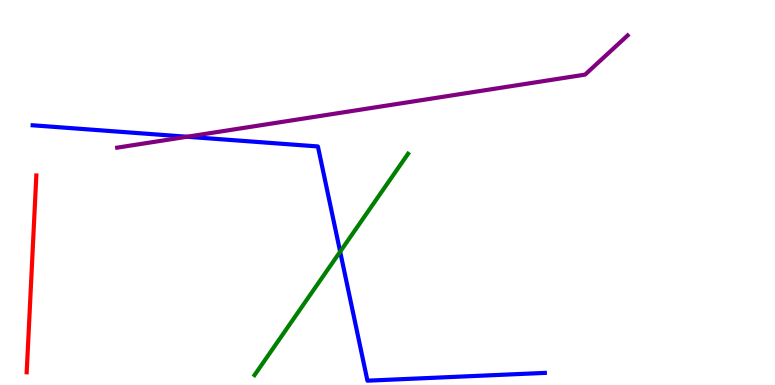[{'lines': ['blue', 'red'], 'intersections': []}, {'lines': ['green', 'red'], 'intersections': []}, {'lines': ['purple', 'red'], 'intersections': []}, {'lines': ['blue', 'green'], 'intersections': [{'x': 4.39, 'y': 3.46}]}, {'lines': ['blue', 'purple'], 'intersections': [{'x': 2.41, 'y': 6.45}]}, {'lines': ['green', 'purple'], 'intersections': []}]